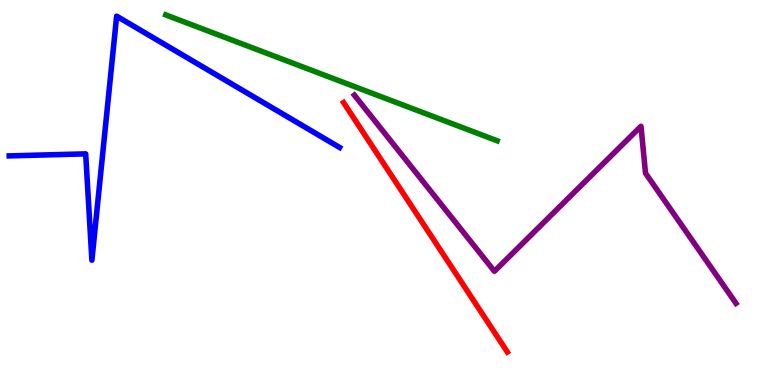[{'lines': ['blue', 'red'], 'intersections': []}, {'lines': ['green', 'red'], 'intersections': []}, {'lines': ['purple', 'red'], 'intersections': []}, {'lines': ['blue', 'green'], 'intersections': []}, {'lines': ['blue', 'purple'], 'intersections': []}, {'lines': ['green', 'purple'], 'intersections': []}]